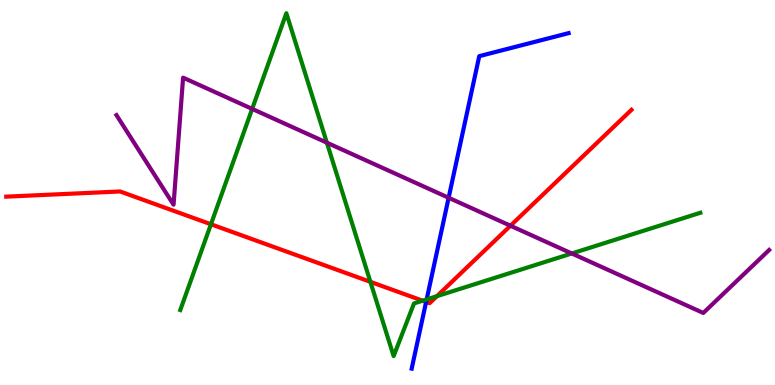[{'lines': ['blue', 'red'], 'intersections': [{'x': 5.5, 'y': 2.16}]}, {'lines': ['green', 'red'], 'intersections': [{'x': 2.72, 'y': 4.17}, {'x': 4.78, 'y': 2.68}, {'x': 5.45, 'y': 2.19}, {'x': 5.64, 'y': 2.31}]}, {'lines': ['purple', 'red'], 'intersections': [{'x': 6.59, 'y': 4.14}]}, {'lines': ['blue', 'green'], 'intersections': [{'x': 5.51, 'y': 2.22}]}, {'lines': ['blue', 'purple'], 'intersections': [{'x': 5.79, 'y': 4.86}]}, {'lines': ['green', 'purple'], 'intersections': [{'x': 3.25, 'y': 7.17}, {'x': 4.22, 'y': 6.29}, {'x': 7.38, 'y': 3.42}]}]